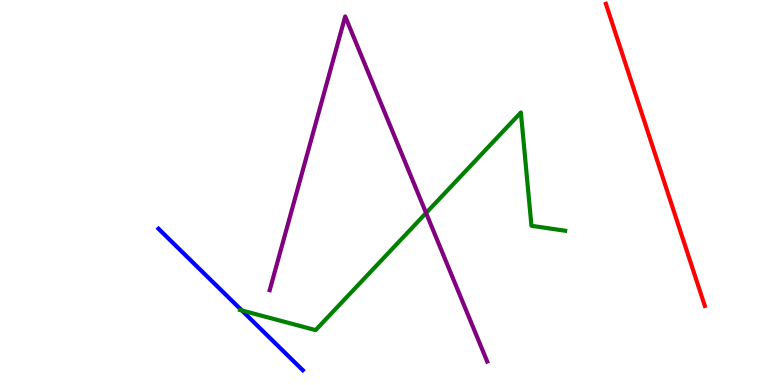[{'lines': ['blue', 'red'], 'intersections': []}, {'lines': ['green', 'red'], 'intersections': []}, {'lines': ['purple', 'red'], 'intersections': []}, {'lines': ['blue', 'green'], 'intersections': [{'x': 3.12, 'y': 1.94}]}, {'lines': ['blue', 'purple'], 'intersections': []}, {'lines': ['green', 'purple'], 'intersections': [{'x': 5.5, 'y': 4.47}]}]